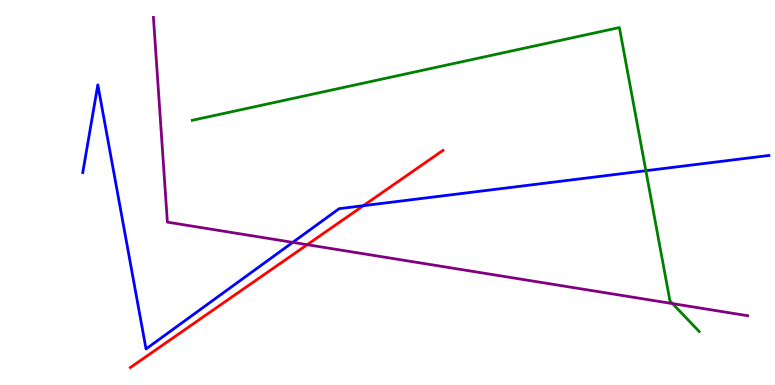[{'lines': ['blue', 'red'], 'intersections': [{'x': 4.69, 'y': 4.66}]}, {'lines': ['green', 'red'], 'intersections': []}, {'lines': ['purple', 'red'], 'intersections': [{'x': 3.96, 'y': 3.64}]}, {'lines': ['blue', 'green'], 'intersections': [{'x': 8.33, 'y': 5.57}]}, {'lines': ['blue', 'purple'], 'intersections': [{'x': 3.78, 'y': 3.7}]}, {'lines': ['green', 'purple'], 'intersections': [{'x': 8.68, 'y': 2.11}]}]